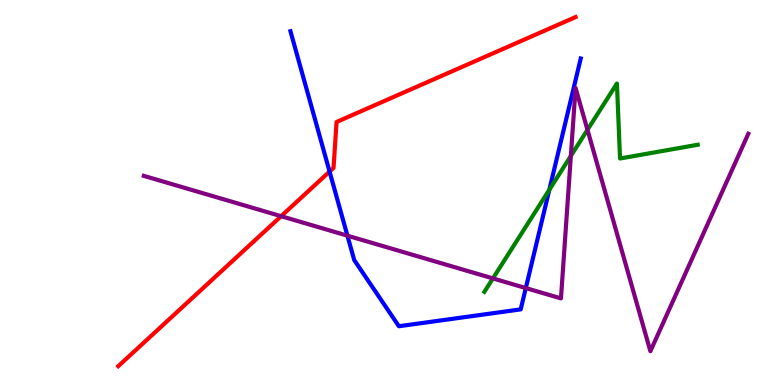[{'lines': ['blue', 'red'], 'intersections': [{'x': 4.25, 'y': 5.54}]}, {'lines': ['green', 'red'], 'intersections': []}, {'lines': ['purple', 'red'], 'intersections': [{'x': 3.63, 'y': 4.38}]}, {'lines': ['blue', 'green'], 'intersections': [{'x': 7.09, 'y': 5.07}]}, {'lines': ['blue', 'purple'], 'intersections': [{'x': 4.48, 'y': 3.88}, {'x': 6.78, 'y': 2.52}]}, {'lines': ['green', 'purple'], 'intersections': [{'x': 6.36, 'y': 2.77}, {'x': 7.37, 'y': 5.95}, {'x': 7.58, 'y': 6.63}]}]